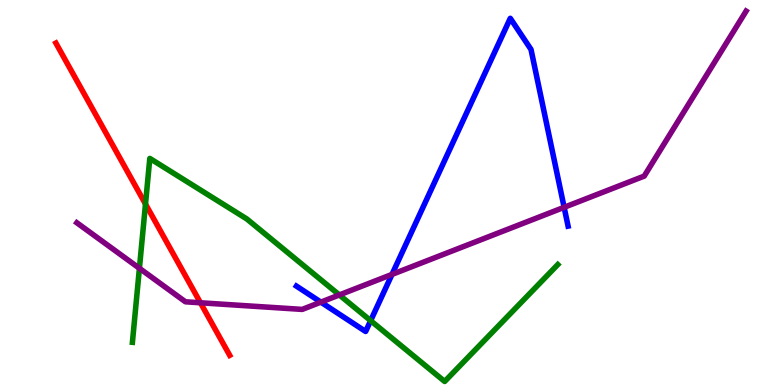[{'lines': ['blue', 'red'], 'intersections': []}, {'lines': ['green', 'red'], 'intersections': [{'x': 1.88, 'y': 4.7}]}, {'lines': ['purple', 'red'], 'intersections': [{'x': 2.59, 'y': 2.14}]}, {'lines': ['blue', 'green'], 'intersections': [{'x': 4.78, 'y': 1.67}]}, {'lines': ['blue', 'purple'], 'intersections': [{'x': 4.14, 'y': 2.15}, {'x': 5.06, 'y': 2.87}, {'x': 7.28, 'y': 4.62}]}, {'lines': ['green', 'purple'], 'intersections': [{'x': 1.8, 'y': 3.03}, {'x': 4.38, 'y': 2.34}]}]